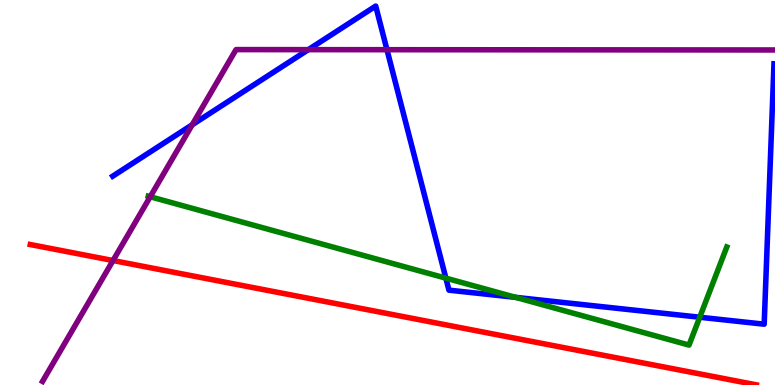[{'lines': ['blue', 'red'], 'intersections': []}, {'lines': ['green', 'red'], 'intersections': []}, {'lines': ['purple', 'red'], 'intersections': [{'x': 1.46, 'y': 3.23}]}, {'lines': ['blue', 'green'], 'intersections': [{'x': 5.75, 'y': 2.78}, {'x': 6.65, 'y': 2.28}, {'x': 9.03, 'y': 1.76}]}, {'lines': ['blue', 'purple'], 'intersections': [{'x': 2.48, 'y': 6.76}, {'x': 3.98, 'y': 8.71}, {'x': 4.99, 'y': 8.71}]}, {'lines': ['green', 'purple'], 'intersections': [{'x': 1.94, 'y': 4.89}]}]